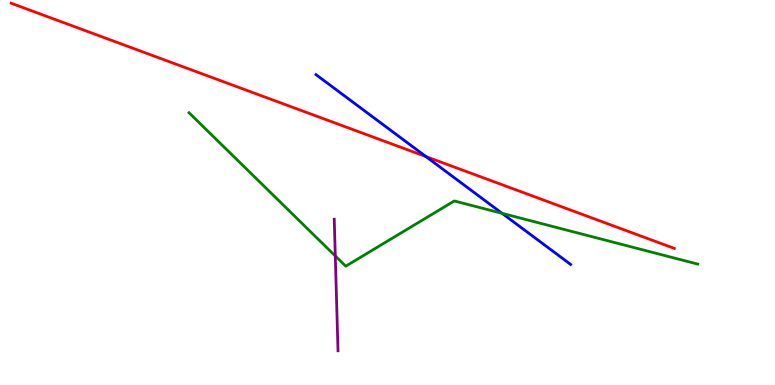[{'lines': ['blue', 'red'], 'intersections': [{'x': 5.5, 'y': 5.93}]}, {'lines': ['green', 'red'], 'intersections': []}, {'lines': ['purple', 'red'], 'intersections': []}, {'lines': ['blue', 'green'], 'intersections': [{'x': 6.48, 'y': 4.46}]}, {'lines': ['blue', 'purple'], 'intersections': []}, {'lines': ['green', 'purple'], 'intersections': [{'x': 4.33, 'y': 3.35}]}]